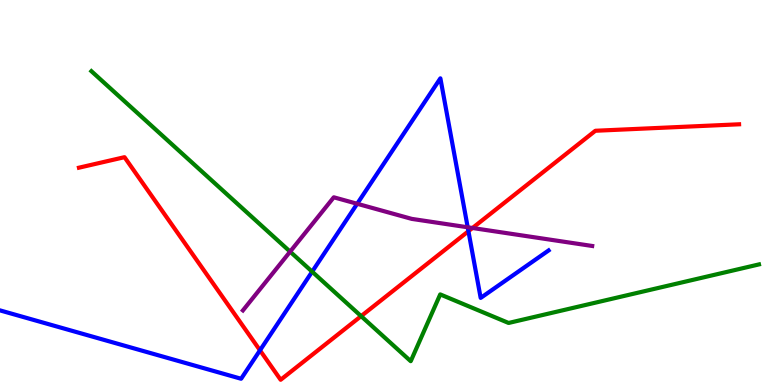[{'lines': ['blue', 'red'], 'intersections': [{'x': 3.35, 'y': 0.901}, {'x': 6.04, 'y': 3.99}]}, {'lines': ['green', 'red'], 'intersections': [{'x': 4.66, 'y': 1.79}]}, {'lines': ['purple', 'red'], 'intersections': [{'x': 6.1, 'y': 4.08}]}, {'lines': ['blue', 'green'], 'intersections': [{'x': 4.03, 'y': 2.94}]}, {'lines': ['blue', 'purple'], 'intersections': [{'x': 4.61, 'y': 4.71}, {'x': 6.03, 'y': 4.1}]}, {'lines': ['green', 'purple'], 'intersections': [{'x': 3.74, 'y': 3.46}]}]